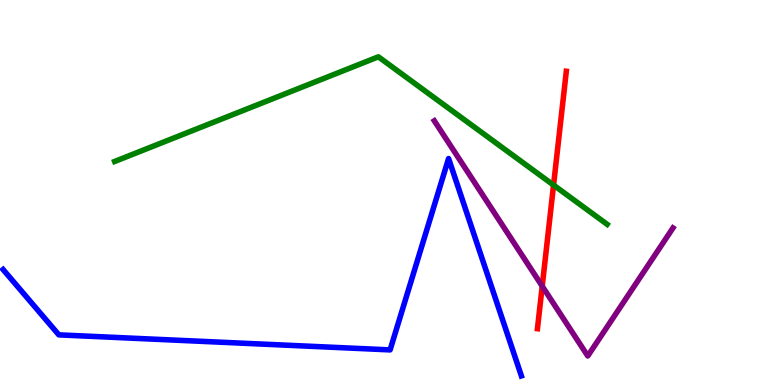[{'lines': ['blue', 'red'], 'intersections': []}, {'lines': ['green', 'red'], 'intersections': [{'x': 7.14, 'y': 5.19}]}, {'lines': ['purple', 'red'], 'intersections': [{'x': 7.0, 'y': 2.57}]}, {'lines': ['blue', 'green'], 'intersections': []}, {'lines': ['blue', 'purple'], 'intersections': []}, {'lines': ['green', 'purple'], 'intersections': []}]